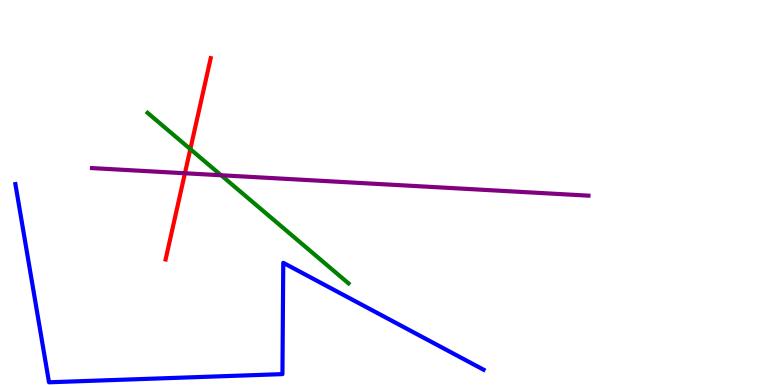[{'lines': ['blue', 'red'], 'intersections': []}, {'lines': ['green', 'red'], 'intersections': [{'x': 2.46, 'y': 6.13}]}, {'lines': ['purple', 'red'], 'intersections': [{'x': 2.39, 'y': 5.5}]}, {'lines': ['blue', 'green'], 'intersections': []}, {'lines': ['blue', 'purple'], 'intersections': []}, {'lines': ['green', 'purple'], 'intersections': [{'x': 2.85, 'y': 5.45}]}]